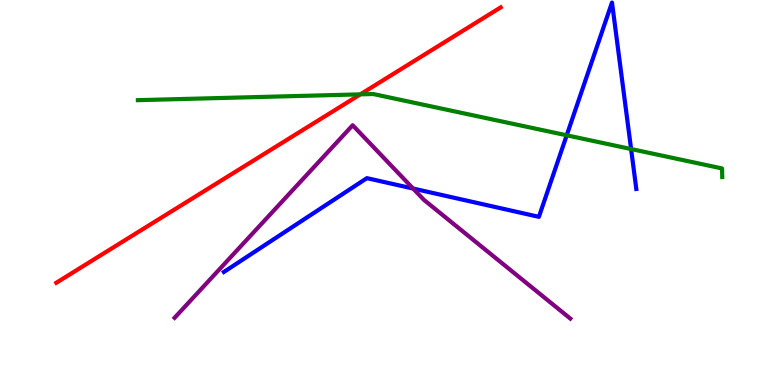[{'lines': ['blue', 'red'], 'intersections': []}, {'lines': ['green', 'red'], 'intersections': [{'x': 4.65, 'y': 7.55}]}, {'lines': ['purple', 'red'], 'intersections': []}, {'lines': ['blue', 'green'], 'intersections': [{'x': 7.31, 'y': 6.49}, {'x': 8.14, 'y': 6.13}]}, {'lines': ['blue', 'purple'], 'intersections': [{'x': 5.33, 'y': 5.1}]}, {'lines': ['green', 'purple'], 'intersections': []}]